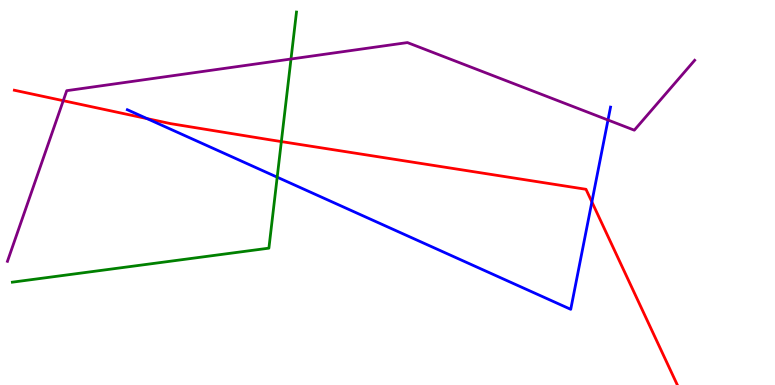[{'lines': ['blue', 'red'], 'intersections': [{'x': 1.9, 'y': 6.92}, {'x': 7.64, 'y': 4.76}]}, {'lines': ['green', 'red'], 'intersections': [{'x': 3.63, 'y': 6.32}]}, {'lines': ['purple', 'red'], 'intersections': [{'x': 0.816, 'y': 7.38}]}, {'lines': ['blue', 'green'], 'intersections': [{'x': 3.58, 'y': 5.4}]}, {'lines': ['blue', 'purple'], 'intersections': [{'x': 7.85, 'y': 6.88}]}, {'lines': ['green', 'purple'], 'intersections': [{'x': 3.75, 'y': 8.47}]}]